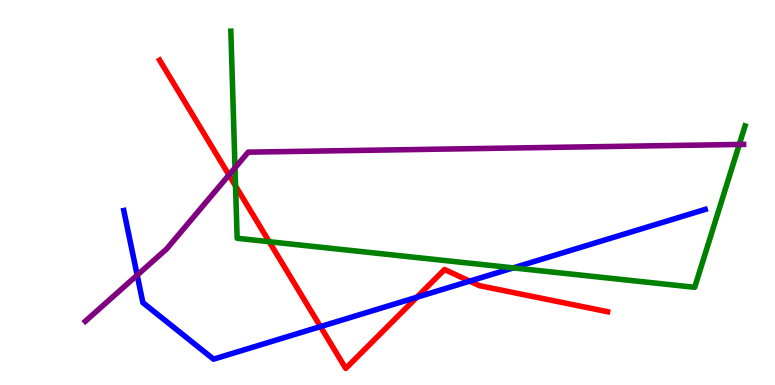[{'lines': ['blue', 'red'], 'intersections': [{'x': 4.14, 'y': 1.52}, {'x': 5.38, 'y': 2.28}, {'x': 6.06, 'y': 2.7}]}, {'lines': ['green', 'red'], 'intersections': [{'x': 3.04, 'y': 5.17}, {'x': 3.47, 'y': 3.72}]}, {'lines': ['purple', 'red'], 'intersections': [{'x': 2.95, 'y': 5.45}]}, {'lines': ['blue', 'green'], 'intersections': [{'x': 6.62, 'y': 3.04}]}, {'lines': ['blue', 'purple'], 'intersections': [{'x': 1.77, 'y': 2.85}]}, {'lines': ['green', 'purple'], 'intersections': [{'x': 3.03, 'y': 5.64}, {'x': 9.54, 'y': 6.25}]}]